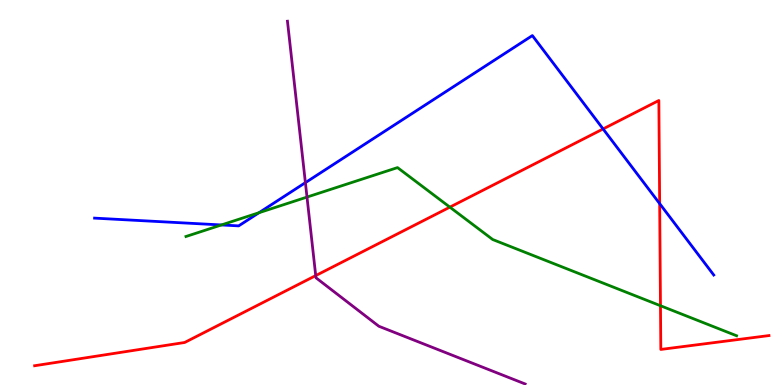[{'lines': ['blue', 'red'], 'intersections': [{'x': 7.78, 'y': 6.65}, {'x': 8.51, 'y': 4.71}]}, {'lines': ['green', 'red'], 'intersections': [{'x': 5.8, 'y': 4.62}, {'x': 8.52, 'y': 2.06}]}, {'lines': ['purple', 'red'], 'intersections': [{'x': 4.07, 'y': 2.84}]}, {'lines': ['blue', 'green'], 'intersections': [{'x': 2.86, 'y': 4.16}, {'x': 3.34, 'y': 4.47}]}, {'lines': ['blue', 'purple'], 'intersections': [{'x': 3.94, 'y': 5.26}]}, {'lines': ['green', 'purple'], 'intersections': [{'x': 3.96, 'y': 4.88}]}]